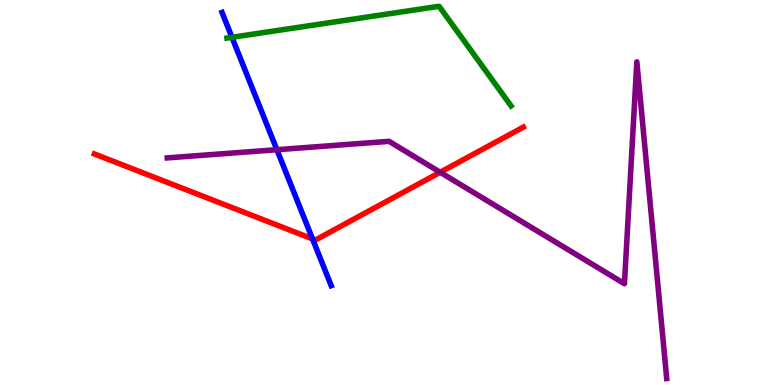[{'lines': ['blue', 'red'], 'intersections': [{'x': 4.03, 'y': 3.79}]}, {'lines': ['green', 'red'], 'intersections': []}, {'lines': ['purple', 'red'], 'intersections': [{'x': 5.68, 'y': 5.53}]}, {'lines': ['blue', 'green'], 'intersections': [{'x': 2.99, 'y': 9.03}]}, {'lines': ['blue', 'purple'], 'intersections': [{'x': 3.57, 'y': 6.11}]}, {'lines': ['green', 'purple'], 'intersections': []}]